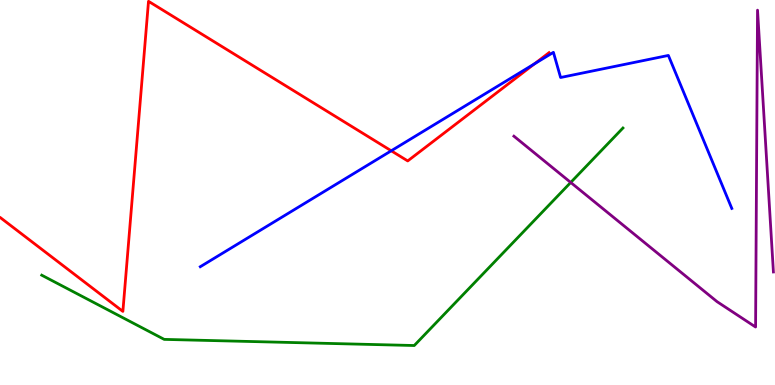[{'lines': ['blue', 'red'], 'intersections': [{'x': 5.05, 'y': 6.08}, {'x': 6.9, 'y': 8.34}]}, {'lines': ['green', 'red'], 'intersections': []}, {'lines': ['purple', 'red'], 'intersections': []}, {'lines': ['blue', 'green'], 'intersections': []}, {'lines': ['blue', 'purple'], 'intersections': []}, {'lines': ['green', 'purple'], 'intersections': [{'x': 7.36, 'y': 5.26}]}]